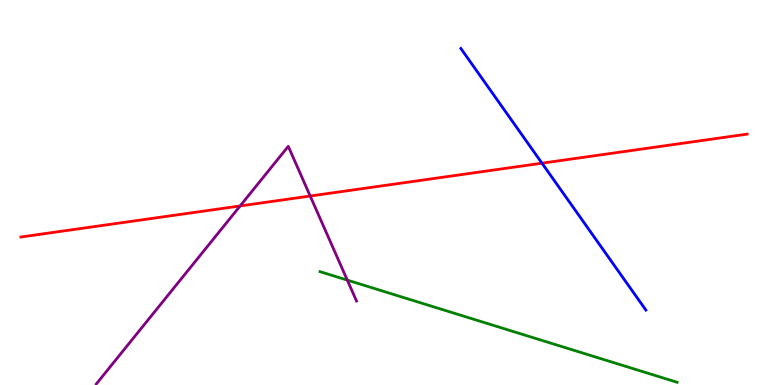[{'lines': ['blue', 'red'], 'intersections': [{'x': 6.99, 'y': 5.76}]}, {'lines': ['green', 'red'], 'intersections': []}, {'lines': ['purple', 'red'], 'intersections': [{'x': 3.1, 'y': 4.65}, {'x': 4.0, 'y': 4.91}]}, {'lines': ['blue', 'green'], 'intersections': []}, {'lines': ['blue', 'purple'], 'intersections': []}, {'lines': ['green', 'purple'], 'intersections': [{'x': 4.48, 'y': 2.72}]}]